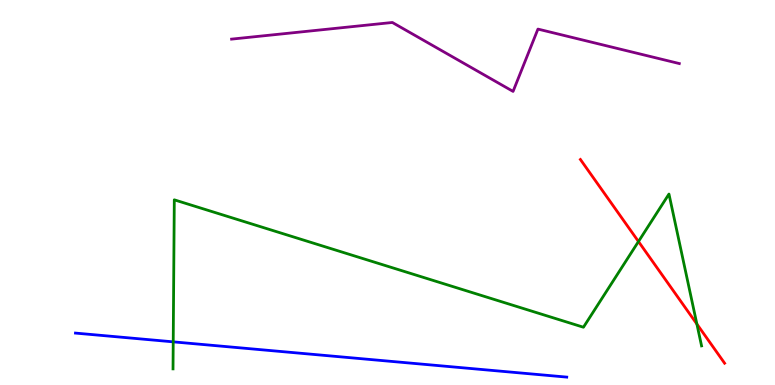[{'lines': ['blue', 'red'], 'intersections': []}, {'lines': ['green', 'red'], 'intersections': [{'x': 8.24, 'y': 3.73}, {'x': 8.99, 'y': 1.58}]}, {'lines': ['purple', 'red'], 'intersections': []}, {'lines': ['blue', 'green'], 'intersections': [{'x': 2.24, 'y': 1.12}]}, {'lines': ['blue', 'purple'], 'intersections': []}, {'lines': ['green', 'purple'], 'intersections': []}]